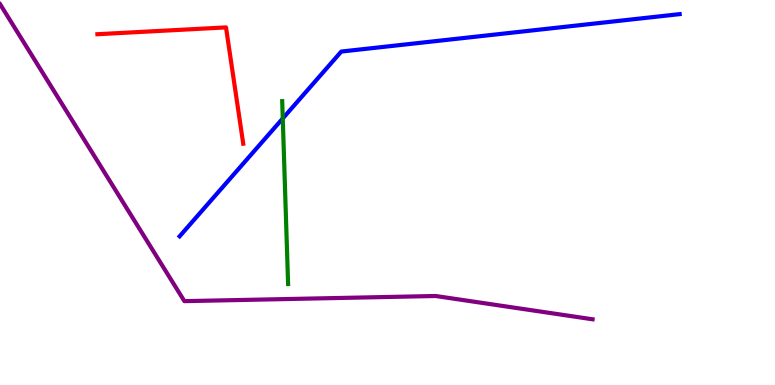[{'lines': ['blue', 'red'], 'intersections': []}, {'lines': ['green', 'red'], 'intersections': []}, {'lines': ['purple', 'red'], 'intersections': []}, {'lines': ['blue', 'green'], 'intersections': [{'x': 3.65, 'y': 6.92}]}, {'lines': ['blue', 'purple'], 'intersections': []}, {'lines': ['green', 'purple'], 'intersections': []}]